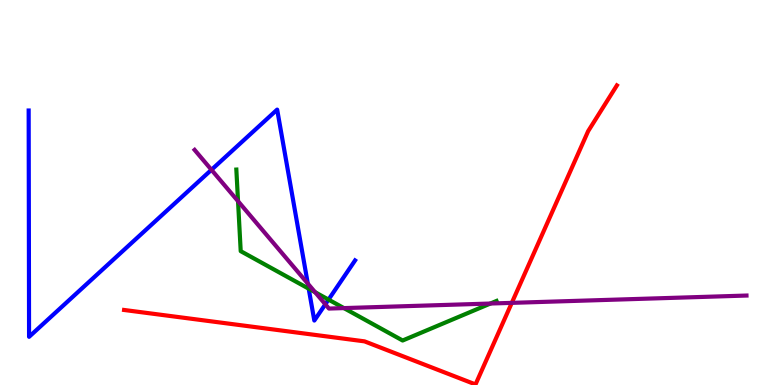[{'lines': ['blue', 'red'], 'intersections': []}, {'lines': ['green', 'red'], 'intersections': []}, {'lines': ['purple', 'red'], 'intersections': [{'x': 6.6, 'y': 2.13}]}, {'lines': ['blue', 'green'], 'intersections': [{'x': 3.98, 'y': 2.5}, {'x': 4.24, 'y': 2.22}]}, {'lines': ['blue', 'purple'], 'intersections': [{'x': 2.73, 'y': 5.59}, {'x': 3.97, 'y': 2.63}, {'x': 4.2, 'y': 2.1}]}, {'lines': ['green', 'purple'], 'intersections': [{'x': 3.07, 'y': 4.77}, {'x': 4.07, 'y': 2.41}, {'x': 4.44, 'y': 2.0}, {'x': 6.33, 'y': 2.12}]}]